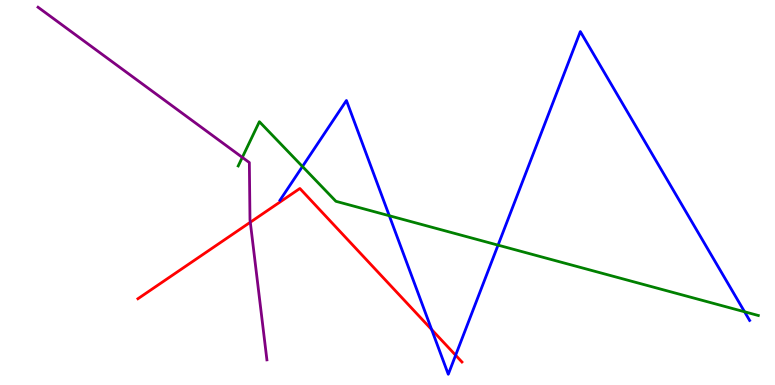[{'lines': ['blue', 'red'], 'intersections': [{'x': 5.57, 'y': 1.44}, {'x': 5.88, 'y': 0.773}]}, {'lines': ['green', 'red'], 'intersections': []}, {'lines': ['purple', 'red'], 'intersections': [{'x': 3.23, 'y': 4.23}]}, {'lines': ['blue', 'green'], 'intersections': [{'x': 3.9, 'y': 5.68}, {'x': 5.02, 'y': 4.4}, {'x': 6.43, 'y': 3.63}, {'x': 9.61, 'y': 1.9}]}, {'lines': ['blue', 'purple'], 'intersections': []}, {'lines': ['green', 'purple'], 'intersections': [{'x': 3.13, 'y': 5.91}]}]